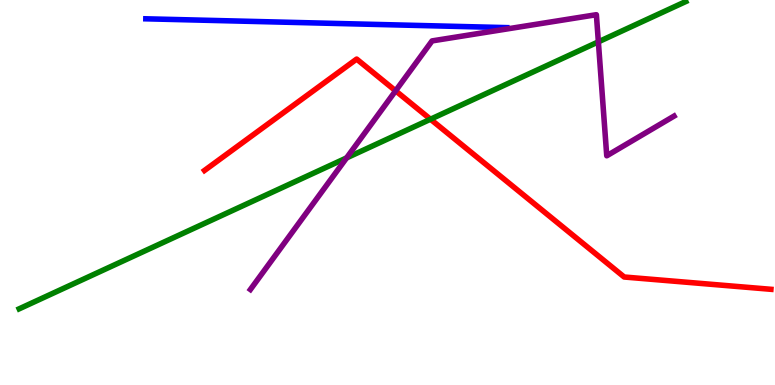[{'lines': ['blue', 'red'], 'intersections': []}, {'lines': ['green', 'red'], 'intersections': [{'x': 5.55, 'y': 6.9}]}, {'lines': ['purple', 'red'], 'intersections': [{'x': 5.1, 'y': 7.64}]}, {'lines': ['blue', 'green'], 'intersections': []}, {'lines': ['blue', 'purple'], 'intersections': []}, {'lines': ['green', 'purple'], 'intersections': [{'x': 4.47, 'y': 5.9}, {'x': 7.72, 'y': 8.91}]}]